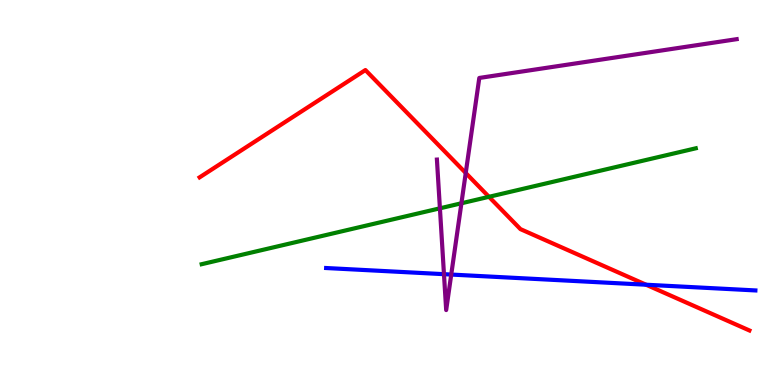[{'lines': ['blue', 'red'], 'intersections': [{'x': 8.34, 'y': 2.6}]}, {'lines': ['green', 'red'], 'intersections': [{'x': 6.31, 'y': 4.89}]}, {'lines': ['purple', 'red'], 'intersections': [{'x': 6.01, 'y': 5.51}]}, {'lines': ['blue', 'green'], 'intersections': []}, {'lines': ['blue', 'purple'], 'intersections': [{'x': 5.73, 'y': 2.88}, {'x': 5.82, 'y': 2.87}]}, {'lines': ['green', 'purple'], 'intersections': [{'x': 5.68, 'y': 4.59}, {'x': 5.95, 'y': 4.72}]}]